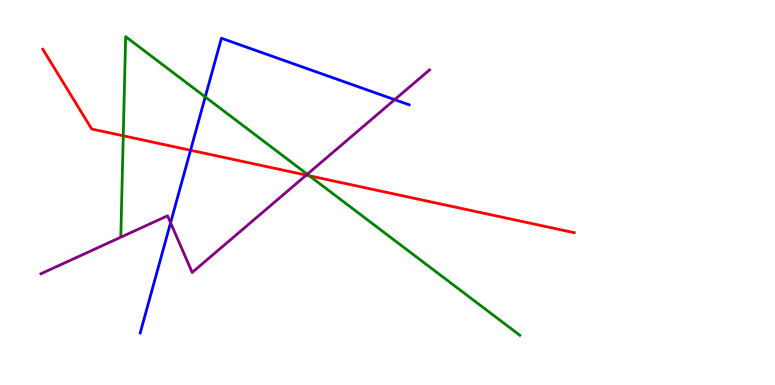[{'lines': ['blue', 'red'], 'intersections': [{'x': 2.46, 'y': 6.1}]}, {'lines': ['green', 'red'], 'intersections': [{'x': 1.59, 'y': 6.47}, {'x': 3.99, 'y': 5.44}]}, {'lines': ['purple', 'red'], 'intersections': [{'x': 3.95, 'y': 5.45}]}, {'lines': ['blue', 'green'], 'intersections': [{'x': 2.65, 'y': 7.48}]}, {'lines': ['blue', 'purple'], 'intersections': [{'x': 2.2, 'y': 4.21}, {'x': 5.09, 'y': 7.41}]}, {'lines': ['green', 'purple'], 'intersections': [{'x': 3.96, 'y': 5.47}]}]